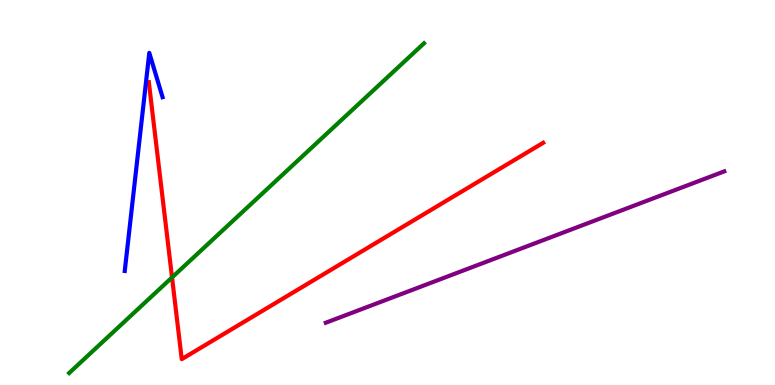[{'lines': ['blue', 'red'], 'intersections': []}, {'lines': ['green', 'red'], 'intersections': [{'x': 2.22, 'y': 2.79}]}, {'lines': ['purple', 'red'], 'intersections': []}, {'lines': ['blue', 'green'], 'intersections': []}, {'lines': ['blue', 'purple'], 'intersections': []}, {'lines': ['green', 'purple'], 'intersections': []}]